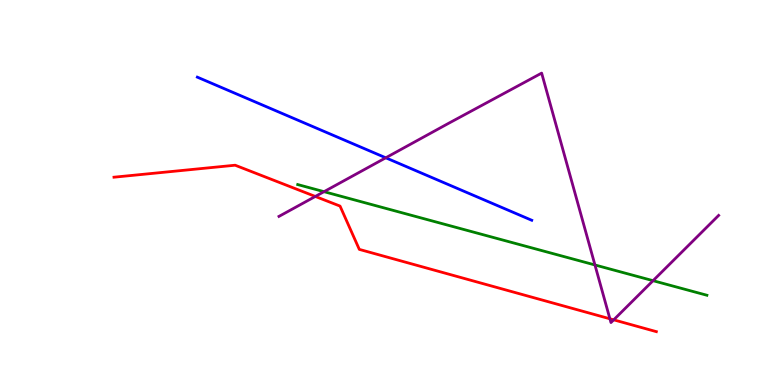[{'lines': ['blue', 'red'], 'intersections': []}, {'lines': ['green', 'red'], 'intersections': []}, {'lines': ['purple', 'red'], 'intersections': [{'x': 4.07, 'y': 4.9}, {'x': 7.87, 'y': 1.72}, {'x': 7.92, 'y': 1.69}]}, {'lines': ['blue', 'green'], 'intersections': []}, {'lines': ['blue', 'purple'], 'intersections': [{'x': 4.98, 'y': 5.9}]}, {'lines': ['green', 'purple'], 'intersections': [{'x': 4.18, 'y': 5.02}, {'x': 7.68, 'y': 3.12}, {'x': 8.43, 'y': 2.71}]}]